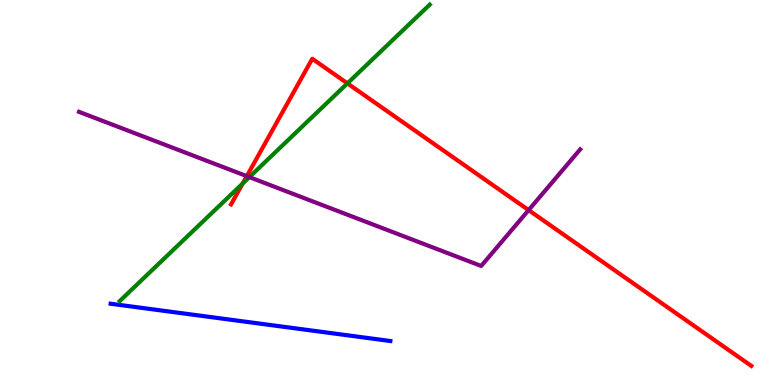[{'lines': ['blue', 'red'], 'intersections': []}, {'lines': ['green', 'red'], 'intersections': [{'x': 3.13, 'y': 5.23}, {'x': 4.48, 'y': 7.83}]}, {'lines': ['purple', 'red'], 'intersections': [{'x': 3.18, 'y': 5.42}, {'x': 6.82, 'y': 4.54}]}, {'lines': ['blue', 'green'], 'intersections': []}, {'lines': ['blue', 'purple'], 'intersections': []}, {'lines': ['green', 'purple'], 'intersections': [{'x': 3.22, 'y': 5.4}]}]